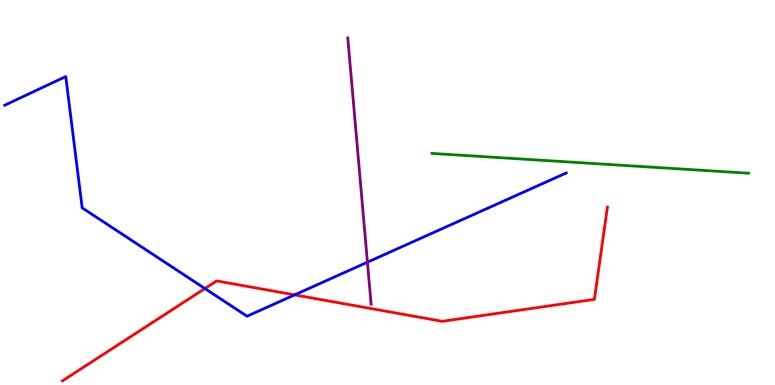[{'lines': ['blue', 'red'], 'intersections': [{'x': 2.64, 'y': 2.51}, {'x': 3.8, 'y': 2.34}]}, {'lines': ['green', 'red'], 'intersections': []}, {'lines': ['purple', 'red'], 'intersections': []}, {'lines': ['blue', 'green'], 'intersections': []}, {'lines': ['blue', 'purple'], 'intersections': [{'x': 4.74, 'y': 3.19}]}, {'lines': ['green', 'purple'], 'intersections': []}]